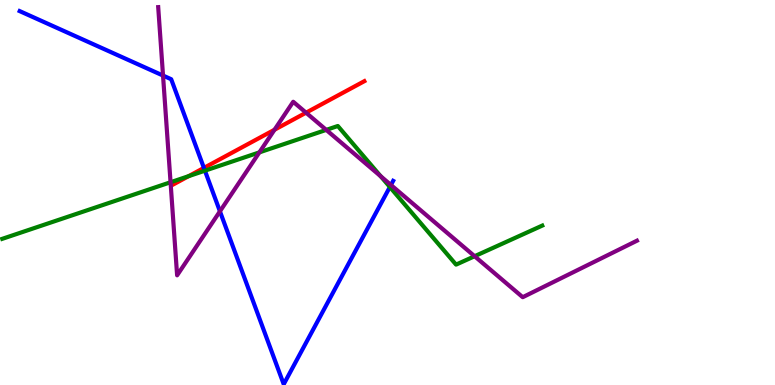[{'lines': ['blue', 'red'], 'intersections': [{'x': 2.63, 'y': 5.64}]}, {'lines': ['green', 'red'], 'intersections': [{'x': 2.43, 'y': 5.42}]}, {'lines': ['purple', 'red'], 'intersections': [{'x': 3.54, 'y': 6.63}, {'x': 3.95, 'y': 7.07}]}, {'lines': ['blue', 'green'], 'intersections': [{'x': 2.64, 'y': 5.57}, {'x': 5.03, 'y': 5.14}]}, {'lines': ['blue', 'purple'], 'intersections': [{'x': 2.1, 'y': 8.04}, {'x': 2.84, 'y': 4.51}, {'x': 5.04, 'y': 5.2}]}, {'lines': ['green', 'purple'], 'intersections': [{'x': 2.2, 'y': 5.27}, {'x': 3.35, 'y': 6.04}, {'x': 4.21, 'y': 6.63}, {'x': 4.91, 'y': 5.42}, {'x': 6.12, 'y': 3.34}]}]